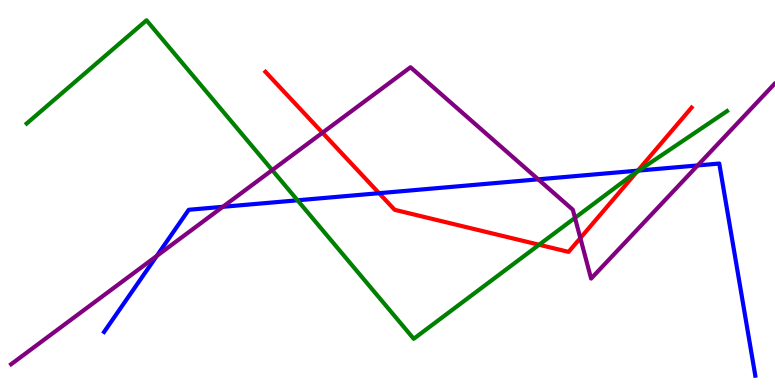[{'lines': ['blue', 'red'], 'intersections': [{'x': 4.89, 'y': 4.98}, {'x': 8.23, 'y': 5.57}]}, {'lines': ['green', 'red'], 'intersections': [{'x': 6.96, 'y': 3.64}, {'x': 8.21, 'y': 5.53}]}, {'lines': ['purple', 'red'], 'intersections': [{'x': 4.16, 'y': 6.55}, {'x': 7.49, 'y': 3.82}]}, {'lines': ['blue', 'green'], 'intersections': [{'x': 3.84, 'y': 4.8}, {'x': 8.24, 'y': 5.57}]}, {'lines': ['blue', 'purple'], 'intersections': [{'x': 2.02, 'y': 3.35}, {'x': 2.88, 'y': 4.63}, {'x': 6.94, 'y': 5.34}, {'x': 9.0, 'y': 5.7}]}, {'lines': ['green', 'purple'], 'intersections': [{'x': 3.51, 'y': 5.58}, {'x': 7.42, 'y': 4.34}]}]